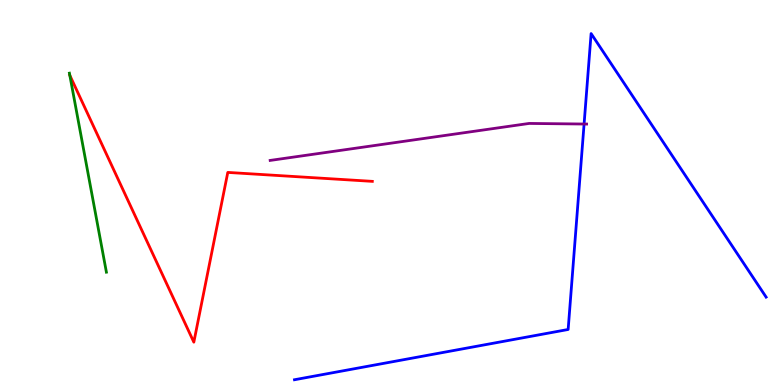[{'lines': ['blue', 'red'], 'intersections': []}, {'lines': ['green', 'red'], 'intersections': [{'x': 0.901, 'y': 8.04}]}, {'lines': ['purple', 'red'], 'intersections': []}, {'lines': ['blue', 'green'], 'intersections': []}, {'lines': ['blue', 'purple'], 'intersections': [{'x': 7.54, 'y': 6.78}]}, {'lines': ['green', 'purple'], 'intersections': []}]